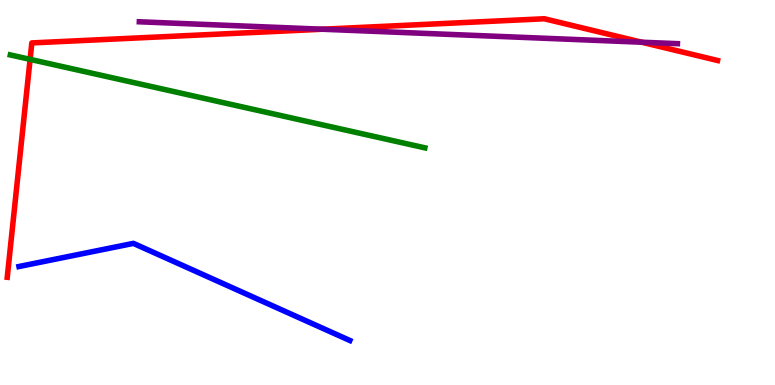[{'lines': ['blue', 'red'], 'intersections': []}, {'lines': ['green', 'red'], 'intersections': [{'x': 0.388, 'y': 8.46}]}, {'lines': ['purple', 'red'], 'intersections': [{'x': 4.16, 'y': 9.24}, {'x': 8.28, 'y': 8.9}]}, {'lines': ['blue', 'green'], 'intersections': []}, {'lines': ['blue', 'purple'], 'intersections': []}, {'lines': ['green', 'purple'], 'intersections': []}]